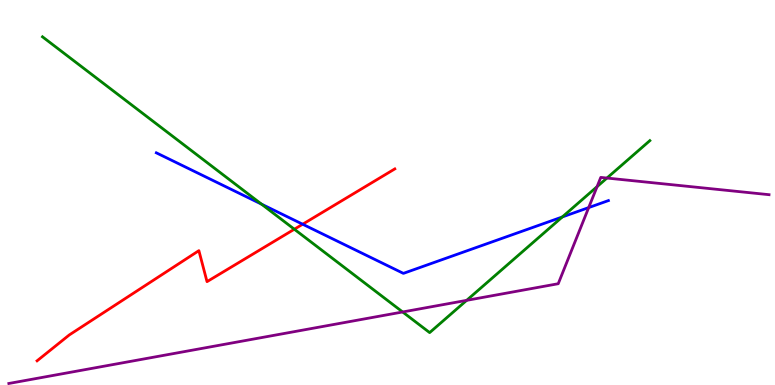[{'lines': ['blue', 'red'], 'intersections': [{'x': 3.91, 'y': 4.18}]}, {'lines': ['green', 'red'], 'intersections': [{'x': 3.8, 'y': 4.05}]}, {'lines': ['purple', 'red'], 'intersections': []}, {'lines': ['blue', 'green'], 'intersections': [{'x': 3.37, 'y': 4.7}, {'x': 7.26, 'y': 4.36}]}, {'lines': ['blue', 'purple'], 'intersections': [{'x': 7.6, 'y': 4.61}]}, {'lines': ['green', 'purple'], 'intersections': [{'x': 5.2, 'y': 1.9}, {'x': 6.02, 'y': 2.2}, {'x': 7.7, 'y': 5.15}, {'x': 7.83, 'y': 5.38}]}]